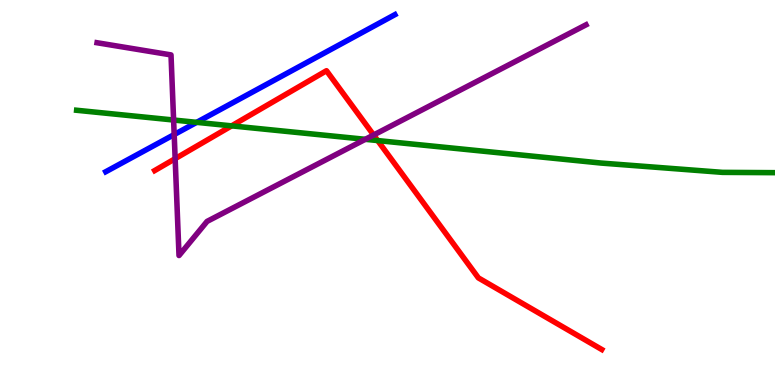[{'lines': ['blue', 'red'], 'intersections': []}, {'lines': ['green', 'red'], 'intersections': [{'x': 2.99, 'y': 6.73}, {'x': 4.87, 'y': 6.35}]}, {'lines': ['purple', 'red'], 'intersections': [{'x': 2.26, 'y': 5.88}, {'x': 4.82, 'y': 6.49}]}, {'lines': ['blue', 'green'], 'intersections': [{'x': 2.54, 'y': 6.82}]}, {'lines': ['blue', 'purple'], 'intersections': [{'x': 2.25, 'y': 6.5}]}, {'lines': ['green', 'purple'], 'intersections': [{'x': 2.24, 'y': 6.88}, {'x': 4.71, 'y': 6.38}]}]